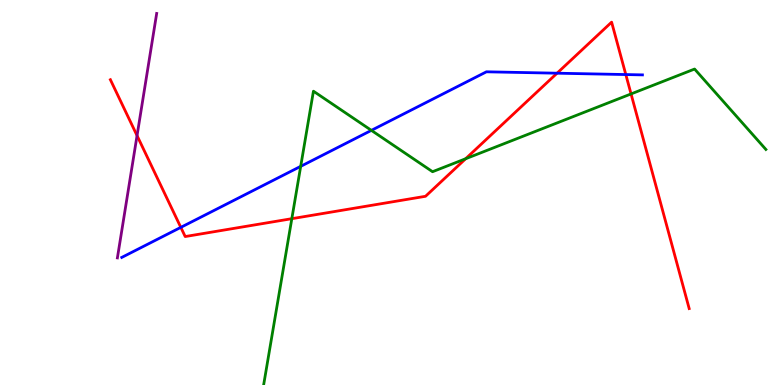[{'lines': ['blue', 'red'], 'intersections': [{'x': 2.33, 'y': 4.09}, {'x': 7.19, 'y': 8.1}, {'x': 8.07, 'y': 8.06}]}, {'lines': ['green', 'red'], 'intersections': [{'x': 3.77, 'y': 4.32}, {'x': 6.01, 'y': 5.88}, {'x': 8.14, 'y': 7.56}]}, {'lines': ['purple', 'red'], 'intersections': [{'x': 1.77, 'y': 6.48}]}, {'lines': ['blue', 'green'], 'intersections': [{'x': 3.88, 'y': 5.68}, {'x': 4.79, 'y': 6.61}]}, {'lines': ['blue', 'purple'], 'intersections': []}, {'lines': ['green', 'purple'], 'intersections': []}]